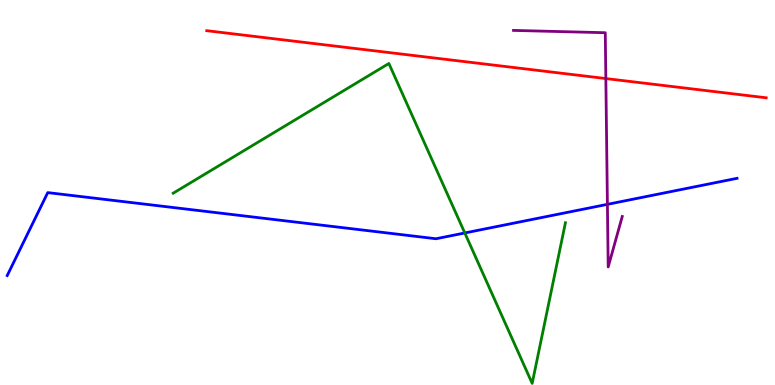[{'lines': ['blue', 'red'], 'intersections': []}, {'lines': ['green', 'red'], 'intersections': []}, {'lines': ['purple', 'red'], 'intersections': [{'x': 7.82, 'y': 7.96}]}, {'lines': ['blue', 'green'], 'intersections': [{'x': 6.0, 'y': 3.95}]}, {'lines': ['blue', 'purple'], 'intersections': [{'x': 7.84, 'y': 4.69}]}, {'lines': ['green', 'purple'], 'intersections': []}]